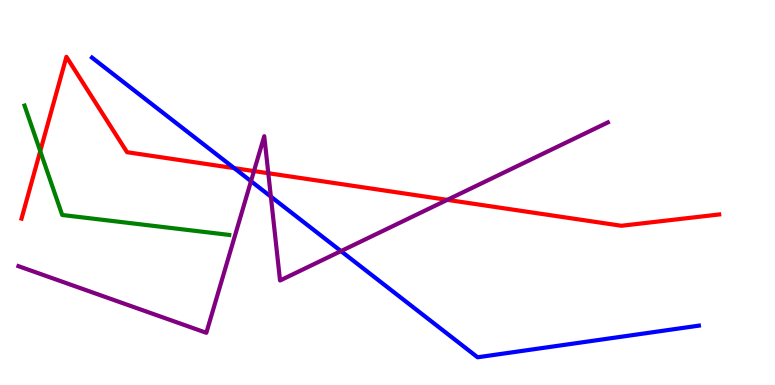[{'lines': ['blue', 'red'], 'intersections': [{'x': 3.02, 'y': 5.63}]}, {'lines': ['green', 'red'], 'intersections': [{'x': 0.519, 'y': 6.07}]}, {'lines': ['purple', 'red'], 'intersections': [{'x': 3.28, 'y': 5.56}, {'x': 3.46, 'y': 5.5}, {'x': 5.77, 'y': 4.81}]}, {'lines': ['blue', 'green'], 'intersections': []}, {'lines': ['blue', 'purple'], 'intersections': [{'x': 3.24, 'y': 5.29}, {'x': 3.5, 'y': 4.89}, {'x': 4.4, 'y': 3.48}]}, {'lines': ['green', 'purple'], 'intersections': []}]